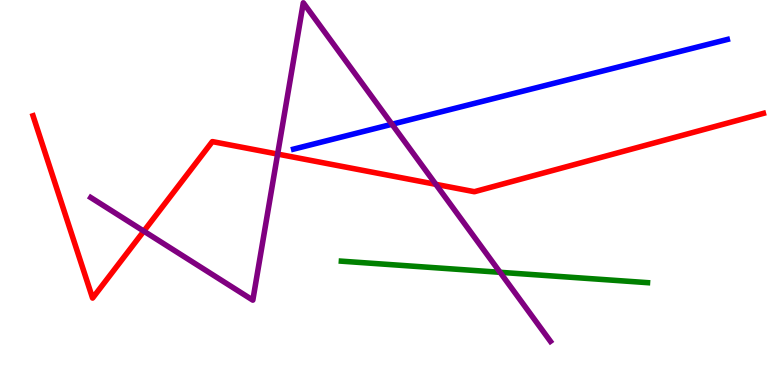[{'lines': ['blue', 'red'], 'intersections': []}, {'lines': ['green', 'red'], 'intersections': []}, {'lines': ['purple', 'red'], 'intersections': [{'x': 1.86, 'y': 4.0}, {'x': 3.58, 'y': 6.0}, {'x': 5.62, 'y': 5.21}]}, {'lines': ['blue', 'green'], 'intersections': []}, {'lines': ['blue', 'purple'], 'intersections': [{'x': 5.06, 'y': 6.77}]}, {'lines': ['green', 'purple'], 'intersections': [{'x': 6.45, 'y': 2.93}]}]